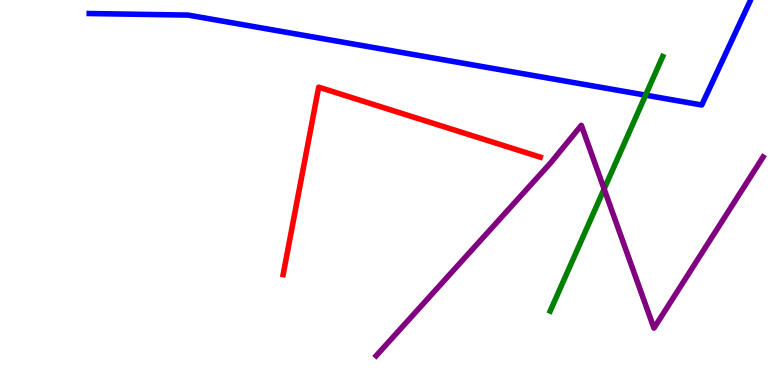[{'lines': ['blue', 'red'], 'intersections': []}, {'lines': ['green', 'red'], 'intersections': []}, {'lines': ['purple', 'red'], 'intersections': []}, {'lines': ['blue', 'green'], 'intersections': [{'x': 8.33, 'y': 7.53}]}, {'lines': ['blue', 'purple'], 'intersections': []}, {'lines': ['green', 'purple'], 'intersections': [{'x': 7.8, 'y': 5.09}]}]